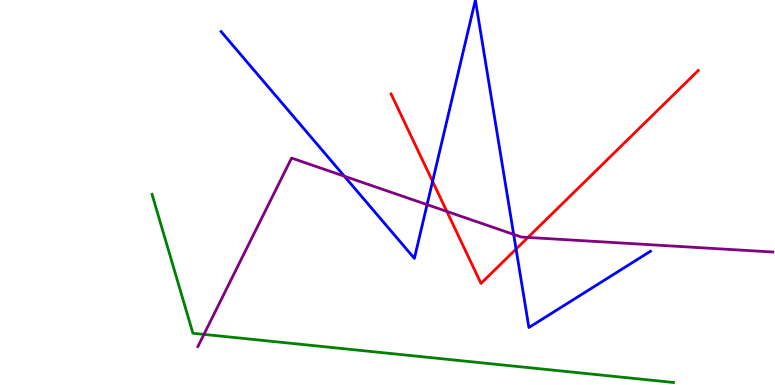[{'lines': ['blue', 'red'], 'intersections': [{'x': 5.58, 'y': 5.29}, {'x': 6.66, 'y': 3.53}]}, {'lines': ['green', 'red'], 'intersections': []}, {'lines': ['purple', 'red'], 'intersections': [{'x': 5.77, 'y': 4.51}, {'x': 6.81, 'y': 3.83}]}, {'lines': ['blue', 'green'], 'intersections': []}, {'lines': ['blue', 'purple'], 'intersections': [{'x': 4.44, 'y': 5.42}, {'x': 5.51, 'y': 4.68}, {'x': 6.63, 'y': 3.91}]}, {'lines': ['green', 'purple'], 'intersections': [{'x': 2.63, 'y': 1.31}]}]